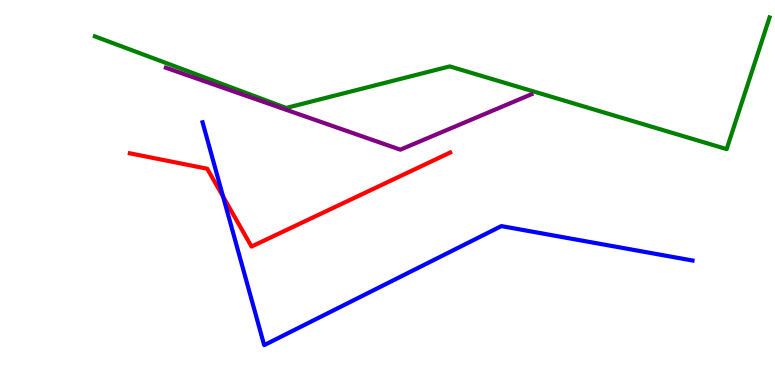[{'lines': ['blue', 'red'], 'intersections': [{'x': 2.88, 'y': 4.89}]}, {'lines': ['green', 'red'], 'intersections': []}, {'lines': ['purple', 'red'], 'intersections': []}, {'lines': ['blue', 'green'], 'intersections': []}, {'lines': ['blue', 'purple'], 'intersections': []}, {'lines': ['green', 'purple'], 'intersections': []}]